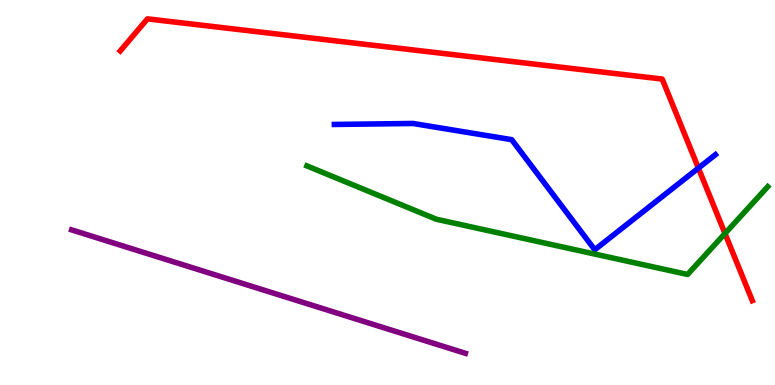[{'lines': ['blue', 'red'], 'intersections': [{'x': 9.01, 'y': 5.63}]}, {'lines': ['green', 'red'], 'intersections': [{'x': 9.35, 'y': 3.94}]}, {'lines': ['purple', 'red'], 'intersections': []}, {'lines': ['blue', 'green'], 'intersections': []}, {'lines': ['blue', 'purple'], 'intersections': []}, {'lines': ['green', 'purple'], 'intersections': []}]